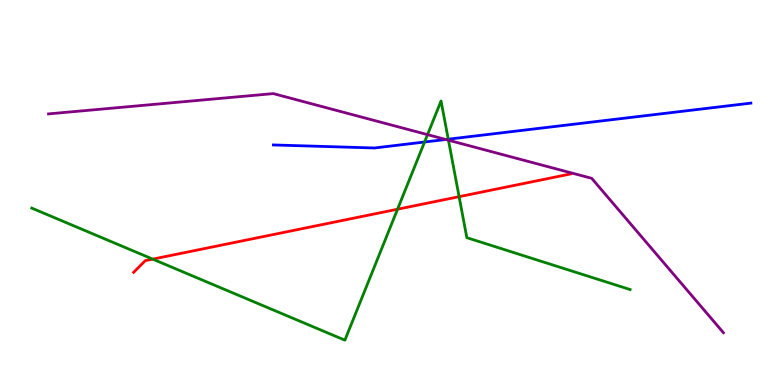[{'lines': ['blue', 'red'], 'intersections': []}, {'lines': ['green', 'red'], 'intersections': [{'x': 1.97, 'y': 3.27}, {'x': 5.13, 'y': 4.57}, {'x': 5.92, 'y': 4.89}]}, {'lines': ['purple', 'red'], 'intersections': []}, {'lines': ['blue', 'green'], 'intersections': [{'x': 5.48, 'y': 6.31}, {'x': 5.78, 'y': 6.38}]}, {'lines': ['blue', 'purple'], 'intersections': [{'x': 5.75, 'y': 6.38}]}, {'lines': ['green', 'purple'], 'intersections': [{'x': 5.52, 'y': 6.5}, {'x': 5.79, 'y': 6.36}]}]